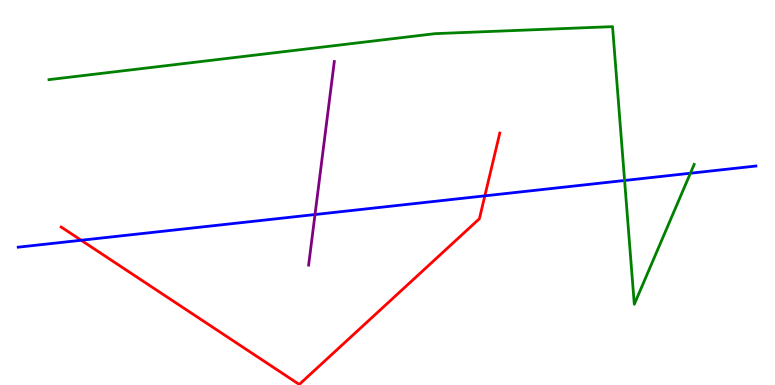[{'lines': ['blue', 'red'], 'intersections': [{'x': 1.05, 'y': 3.76}, {'x': 6.26, 'y': 4.91}]}, {'lines': ['green', 'red'], 'intersections': []}, {'lines': ['purple', 'red'], 'intersections': []}, {'lines': ['blue', 'green'], 'intersections': [{'x': 8.06, 'y': 5.31}, {'x': 8.91, 'y': 5.5}]}, {'lines': ['blue', 'purple'], 'intersections': [{'x': 4.06, 'y': 4.43}]}, {'lines': ['green', 'purple'], 'intersections': []}]